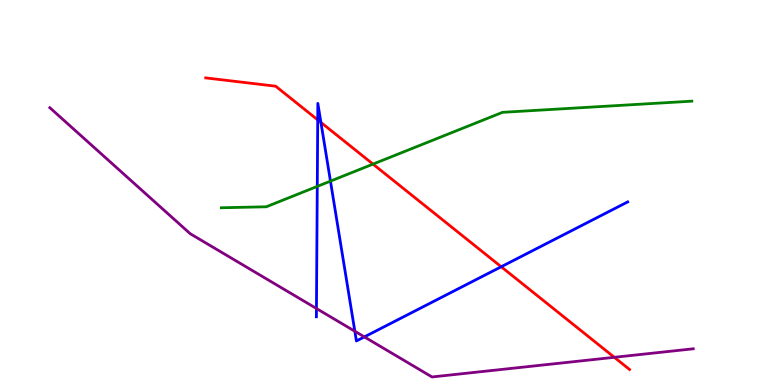[{'lines': ['blue', 'red'], 'intersections': [{'x': 4.1, 'y': 6.89}, {'x': 4.14, 'y': 6.82}, {'x': 6.47, 'y': 3.07}]}, {'lines': ['green', 'red'], 'intersections': [{'x': 4.81, 'y': 5.74}]}, {'lines': ['purple', 'red'], 'intersections': [{'x': 7.93, 'y': 0.719}]}, {'lines': ['blue', 'green'], 'intersections': [{'x': 4.09, 'y': 5.16}, {'x': 4.26, 'y': 5.3}]}, {'lines': ['blue', 'purple'], 'intersections': [{'x': 4.08, 'y': 1.99}, {'x': 4.58, 'y': 1.4}, {'x': 4.7, 'y': 1.25}]}, {'lines': ['green', 'purple'], 'intersections': []}]